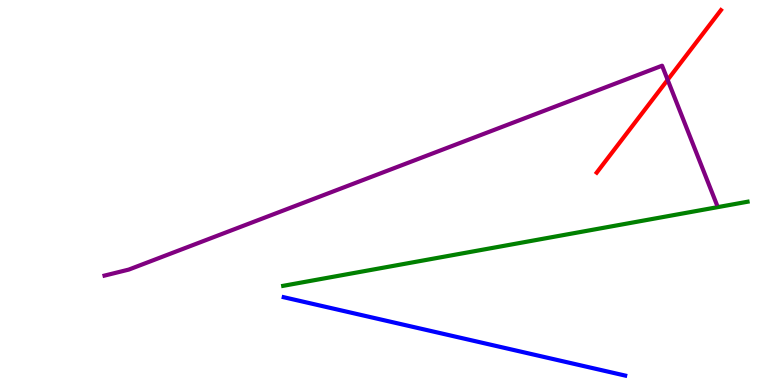[{'lines': ['blue', 'red'], 'intersections': []}, {'lines': ['green', 'red'], 'intersections': []}, {'lines': ['purple', 'red'], 'intersections': [{'x': 8.61, 'y': 7.93}]}, {'lines': ['blue', 'green'], 'intersections': []}, {'lines': ['blue', 'purple'], 'intersections': []}, {'lines': ['green', 'purple'], 'intersections': []}]